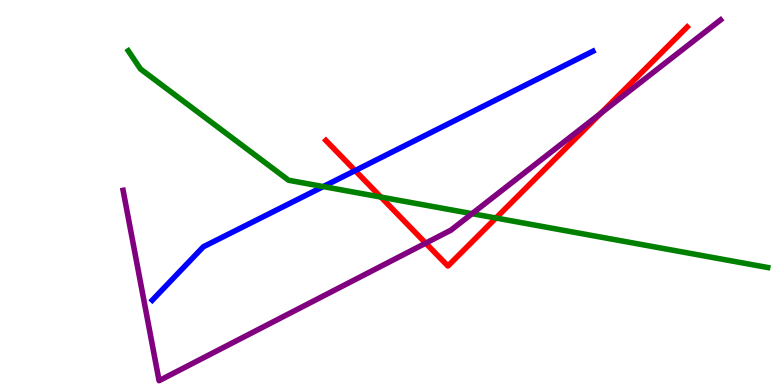[{'lines': ['blue', 'red'], 'intersections': [{'x': 4.58, 'y': 5.57}]}, {'lines': ['green', 'red'], 'intersections': [{'x': 4.91, 'y': 4.88}, {'x': 6.4, 'y': 4.34}]}, {'lines': ['purple', 'red'], 'intersections': [{'x': 5.49, 'y': 3.68}, {'x': 7.75, 'y': 7.06}]}, {'lines': ['blue', 'green'], 'intersections': [{'x': 4.17, 'y': 5.15}]}, {'lines': ['blue', 'purple'], 'intersections': []}, {'lines': ['green', 'purple'], 'intersections': [{'x': 6.09, 'y': 4.45}]}]